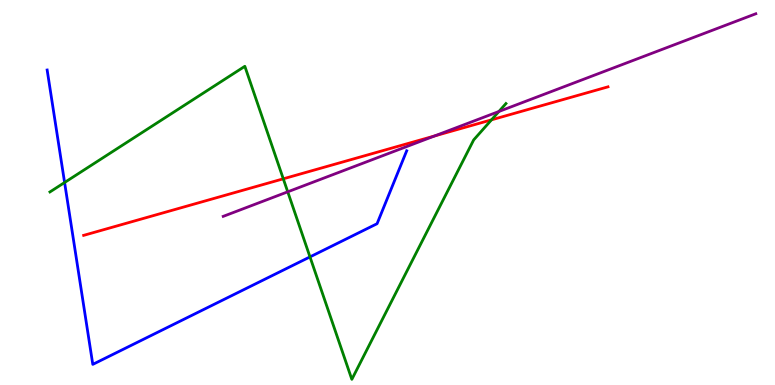[{'lines': ['blue', 'red'], 'intersections': []}, {'lines': ['green', 'red'], 'intersections': [{'x': 3.66, 'y': 5.36}, {'x': 6.34, 'y': 6.89}]}, {'lines': ['purple', 'red'], 'intersections': [{'x': 5.61, 'y': 6.47}]}, {'lines': ['blue', 'green'], 'intersections': [{'x': 0.833, 'y': 5.26}, {'x': 4.0, 'y': 3.33}]}, {'lines': ['blue', 'purple'], 'intersections': []}, {'lines': ['green', 'purple'], 'intersections': [{'x': 3.71, 'y': 5.02}, {'x': 6.44, 'y': 7.1}]}]